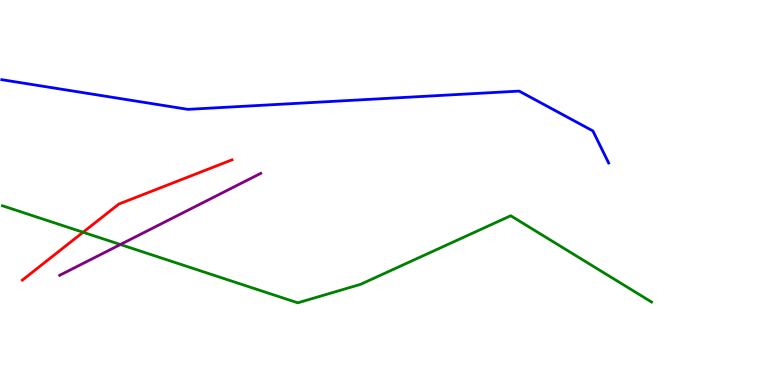[{'lines': ['blue', 'red'], 'intersections': []}, {'lines': ['green', 'red'], 'intersections': [{'x': 1.07, 'y': 3.97}]}, {'lines': ['purple', 'red'], 'intersections': []}, {'lines': ['blue', 'green'], 'intersections': []}, {'lines': ['blue', 'purple'], 'intersections': []}, {'lines': ['green', 'purple'], 'intersections': [{'x': 1.55, 'y': 3.65}]}]